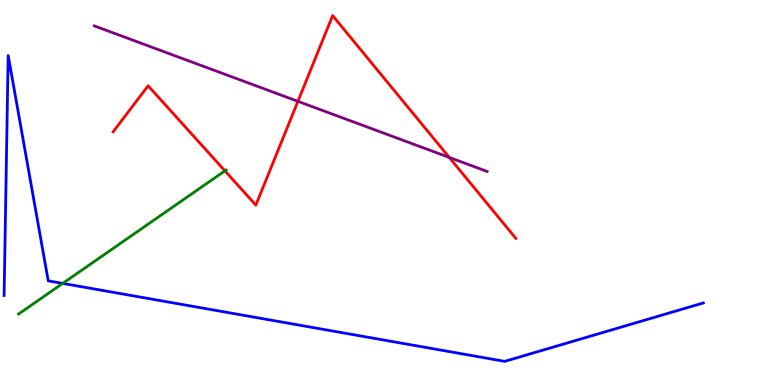[{'lines': ['blue', 'red'], 'intersections': []}, {'lines': ['green', 'red'], 'intersections': [{'x': 2.9, 'y': 5.56}]}, {'lines': ['purple', 'red'], 'intersections': [{'x': 3.84, 'y': 7.37}, {'x': 5.8, 'y': 5.91}]}, {'lines': ['blue', 'green'], 'intersections': [{'x': 0.809, 'y': 2.64}]}, {'lines': ['blue', 'purple'], 'intersections': []}, {'lines': ['green', 'purple'], 'intersections': []}]